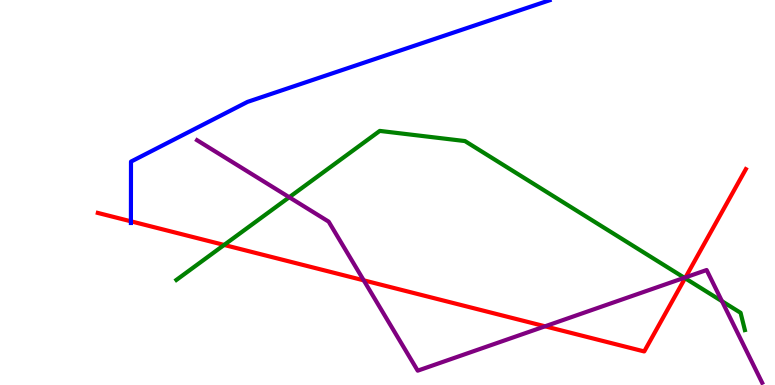[{'lines': ['blue', 'red'], 'intersections': [{'x': 1.69, 'y': 4.25}]}, {'lines': ['green', 'red'], 'intersections': [{'x': 2.89, 'y': 3.64}, {'x': 8.84, 'y': 2.77}]}, {'lines': ['purple', 'red'], 'intersections': [{'x': 4.69, 'y': 2.72}, {'x': 7.03, 'y': 1.52}, {'x': 8.85, 'y': 2.8}]}, {'lines': ['blue', 'green'], 'intersections': []}, {'lines': ['blue', 'purple'], 'intersections': []}, {'lines': ['green', 'purple'], 'intersections': [{'x': 3.73, 'y': 4.88}, {'x': 8.83, 'y': 2.79}, {'x': 9.32, 'y': 2.18}]}]